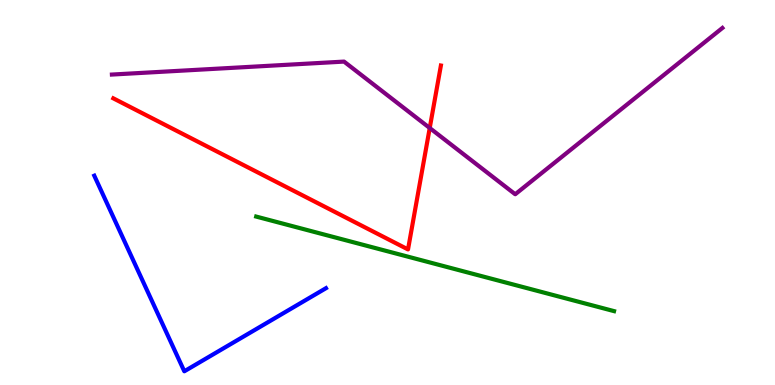[{'lines': ['blue', 'red'], 'intersections': []}, {'lines': ['green', 'red'], 'intersections': []}, {'lines': ['purple', 'red'], 'intersections': [{'x': 5.54, 'y': 6.68}]}, {'lines': ['blue', 'green'], 'intersections': []}, {'lines': ['blue', 'purple'], 'intersections': []}, {'lines': ['green', 'purple'], 'intersections': []}]